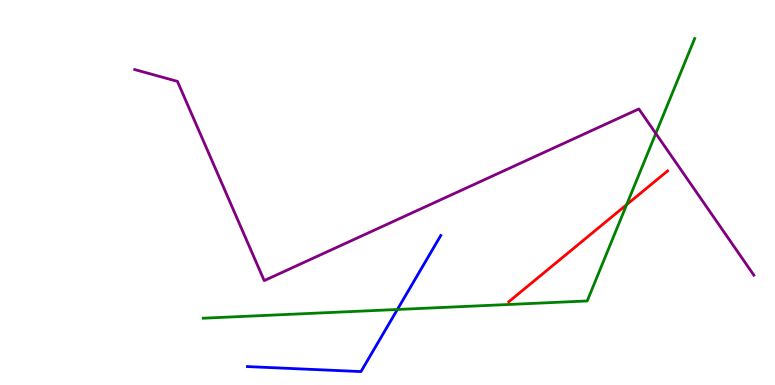[{'lines': ['blue', 'red'], 'intersections': []}, {'lines': ['green', 'red'], 'intersections': [{'x': 8.09, 'y': 4.68}]}, {'lines': ['purple', 'red'], 'intersections': []}, {'lines': ['blue', 'green'], 'intersections': [{'x': 5.13, 'y': 1.96}]}, {'lines': ['blue', 'purple'], 'intersections': []}, {'lines': ['green', 'purple'], 'intersections': [{'x': 8.46, 'y': 6.53}]}]